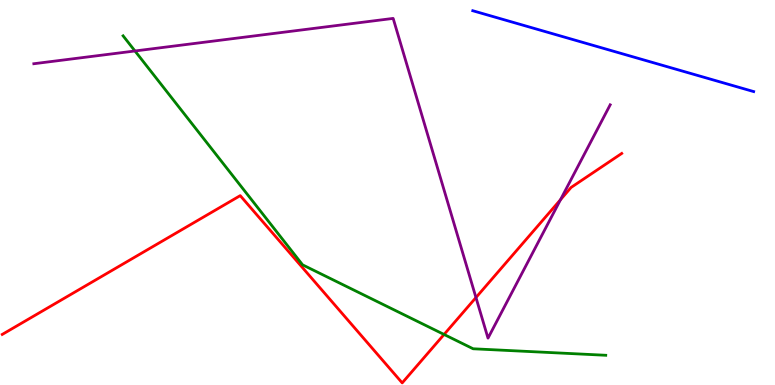[{'lines': ['blue', 'red'], 'intersections': []}, {'lines': ['green', 'red'], 'intersections': [{'x': 5.73, 'y': 1.31}]}, {'lines': ['purple', 'red'], 'intersections': [{'x': 6.14, 'y': 2.27}, {'x': 7.23, 'y': 4.81}]}, {'lines': ['blue', 'green'], 'intersections': []}, {'lines': ['blue', 'purple'], 'intersections': []}, {'lines': ['green', 'purple'], 'intersections': [{'x': 1.74, 'y': 8.68}]}]